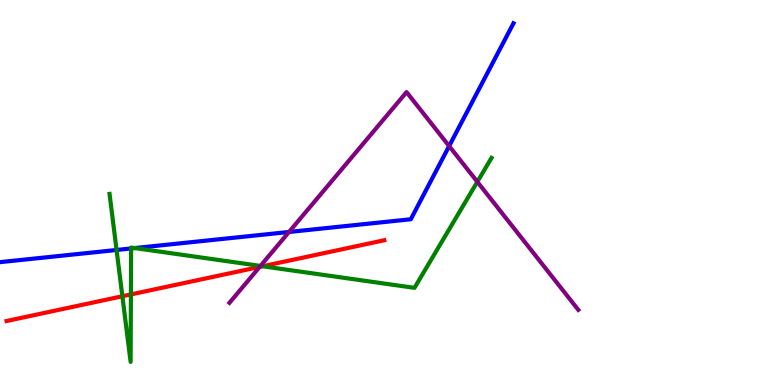[{'lines': ['blue', 'red'], 'intersections': []}, {'lines': ['green', 'red'], 'intersections': [{'x': 1.58, 'y': 2.31}, {'x': 1.69, 'y': 2.35}, {'x': 3.39, 'y': 3.08}]}, {'lines': ['purple', 'red'], 'intersections': [{'x': 3.35, 'y': 3.07}]}, {'lines': ['blue', 'green'], 'intersections': [{'x': 1.5, 'y': 3.51}, {'x': 1.69, 'y': 3.55}, {'x': 1.74, 'y': 3.56}]}, {'lines': ['blue', 'purple'], 'intersections': [{'x': 3.73, 'y': 3.97}, {'x': 5.8, 'y': 6.21}]}, {'lines': ['green', 'purple'], 'intersections': [{'x': 3.36, 'y': 3.09}, {'x': 6.16, 'y': 5.28}]}]